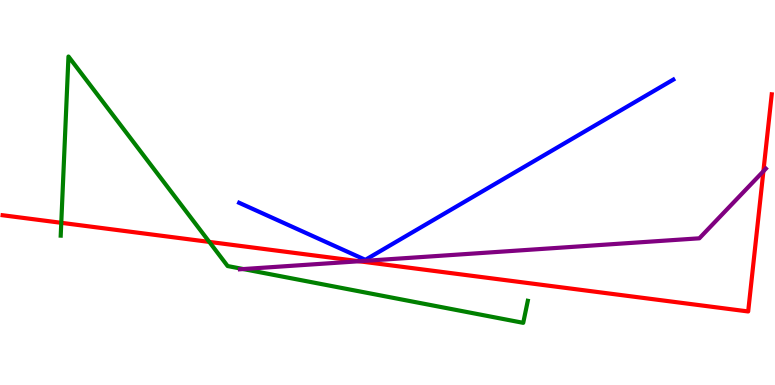[{'lines': ['blue', 'red'], 'intersections': []}, {'lines': ['green', 'red'], 'intersections': [{'x': 0.791, 'y': 4.21}, {'x': 2.7, 'y': 3.72}]}, {'lines': ['purple', 'red'], 'intersections': [{'x': 4.63, 'y': 3.21}, {'x': 9.85, 'y': 5.55}]}, {'lines': ['blue', 'green'], 'intersections': []}, {'lines': ['blue', 'purple'], 'intersections': []}, {'lines': ['green', 'purple'], 'intersections': [{'x': 3.14, 'y': 3.01}]}]